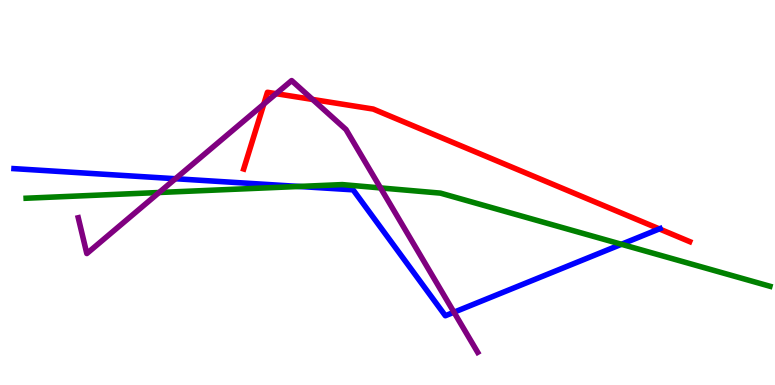[{'lines': ['blue', 'red'], 'intersections': [{'x': 8.51, 'y': 4.05}]}, {'lines': ['green', 'red'], 'intersections': []}, {'lines': ['purple', 'red'], 'intersections': [{'x': 3.4, 'y': 7.3}, {'x': 3.56, 'y': 7.57}, {'x': 4.03, 'y': 7.42}]}, {'lines': ['blue', 'green'], 'intersections': [{'x': 3.86, 'y': 5.16}, {'x': 8.02, 'y': 3.66}]}, {'lines': ['blue', 'purple'], 'intersections': [{'x': 2.26, 'y': 5.36}, {'x': 5.86, 'y': 1.89}]}, {'lines': ['green', 'purple'], 'intersections': [{'x': 2.05, 'y': 5.0}, {'x': 4.91, 'y': 5.12}]}]